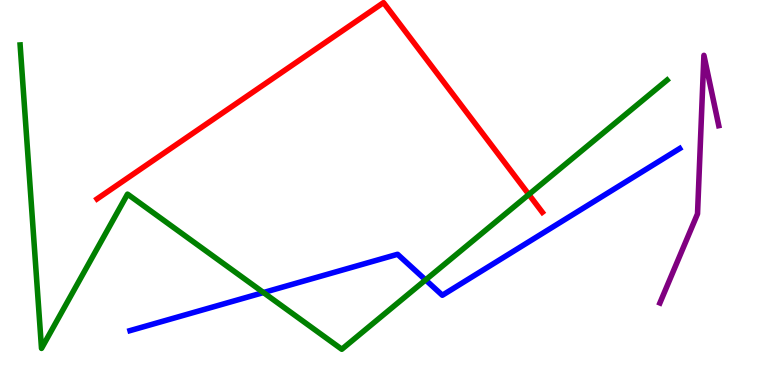[{'lines': ['blue', 'red'], 'intersections': []}, {'lines': ['green', 'red'], 'intersections': [{'x': 6.82, 'y': 4.95}]}, {'lines': ['purple', 'red'], 'intersections': []}, {'lines': ['blue', 'green'], 'intersections': [{'x': 3.4, 'y': 2.4}, {'x': 5.49, 'y': 2.73}]}, {'lines': ['blue', 'purple'], 'intersections': []}, {'lines': ['green', 'purple'], 'intersections': []}]